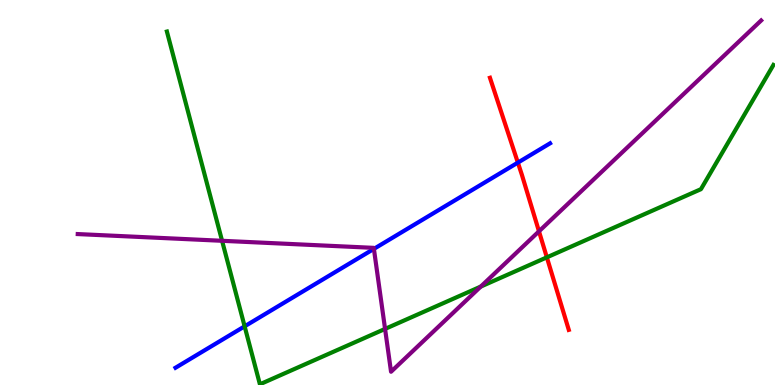[{'lines': ['blue', 'red'], 'intersections': [{'x': 6.68, 'y': 5.78}]}, {'lines': ['green', 'red'], 'intersections': [{'x': 7.06, 'y': 3.32}]}, {'lines': ['purple', 'red'], 'intersections': [{'x': 6.95, 'y': 3.99}]}, {'lines': ['blue', 'green'], 'intersections': [{'x': 3.16, 'y': 1.52}]}, {'lines': ['blue', 'purple'], 'intersections': [{'x': 4.82, 'y': 3.54}]}, {'lines': ['green', 'purple'], 'intersections': [{'x': 2.87, 'y': 3.75}, {'x': 4.97, 'y': 1.46}, {'x': 6.2, 'y': 2.56}]}]